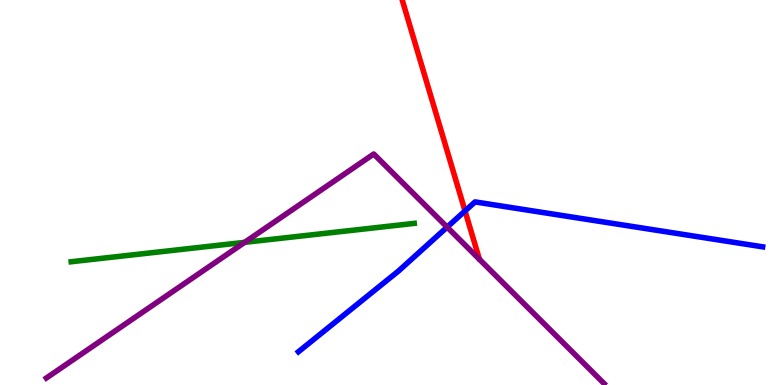[{'lines': ['blue', 'red'], 'intersections': [{'x': 6.0, 'y': 4.52}]}, {'lines': ['green', 'red'], 'intersections': []}, {'lines': ['purple', 'red'], 'intersections': []}, {'lines': ['blue', 'green'], 'intersections': []}, {'lines': ['blue', 'purple'], 'intersections': [{'x': 5.77, 'y': 4.1}]}, {'lines': ['green', 'purple'], 'intersections': [{'x': 3.16, 'y': 3.71}]}]